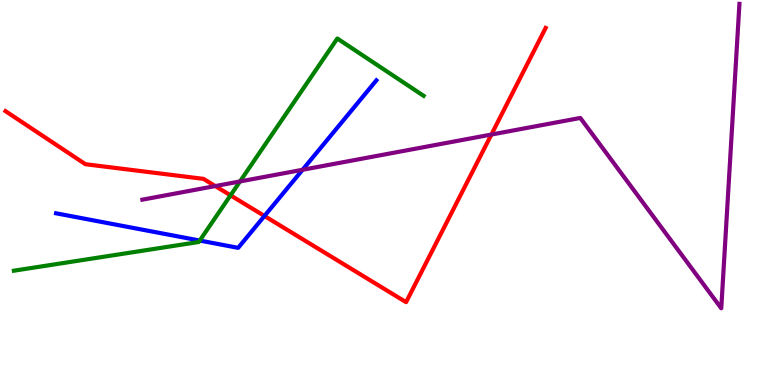[{'lines': ['blue', 'red'], 'intersections': [{'x': 3.41, 'y': 4.39}]}, {'lines': ['green', 'red'], 'intersections': [{'x': 2.97, 'y': 4.93}]}, {'lines': ['purple', 'red'], 'intersections': [{'x': 2.78, 'y': 5.17}, {'x': 6.34, 'y': 6.51}]}, {'lines': ['blue', 'green'], 'intersections': [{'x': 2.58, 'y': 3.75}]}, {'lines': ['blue', 'purple'], 'intersections': [{'x': 3.9, 'y': 5.59}]}, {'lines': ['green', 'purple'], 'intersections': [{'x': 3.1, 'y': 5.29}]}]